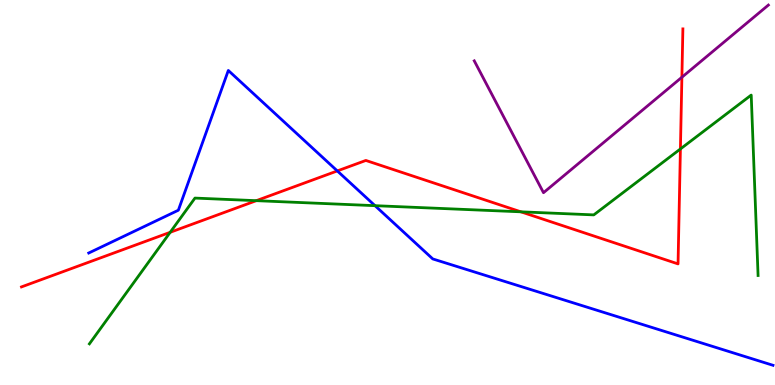[{'lines': ['blue', 'red'], 'intersections': [{'x': 4.35, 'y': 5.56}]}, {'lines': ['green', 'red'], 'intersections': [{'x': 2.2, 'y': 3.97}, {'x': 3.31, 'y': 4.79}, {'x': 6.72, 'y': 4.5}, {'x': 8.78, 'y': 6.13}]}, {'lines': ['purple', 'red'], 'intersections': [{'x': 8.8, 'y': 7.99}]}, {'lines': ['blue', 'green'], 'intersections': [{'x': 4.84, 'y': 4.66}]}, {'lines': ['blue', 'purple'], 'intersections': []}, {'lines': ['green', 'purple'], 'intersections': []}]